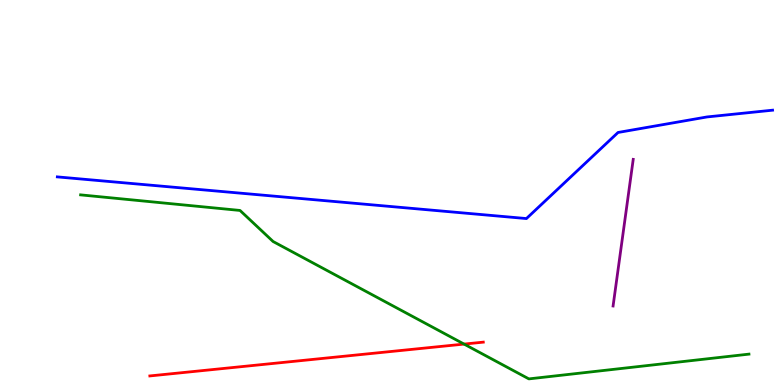[{'lines': ['blue', 'red'], 'intersections': []}, {'lines': ['green', 'red'], 'intersections': [{'x': 5.99, 'y': 1.06}]}, {'lines': ['purple', 'red'], 'intersections': []}, {'lines': ['blue', 'green'], 'intersections': []}, {'lines': ['blue', 'purple'], 'intersections': []}, {'lines': ['green', 'purple'], 'intersections': []}]